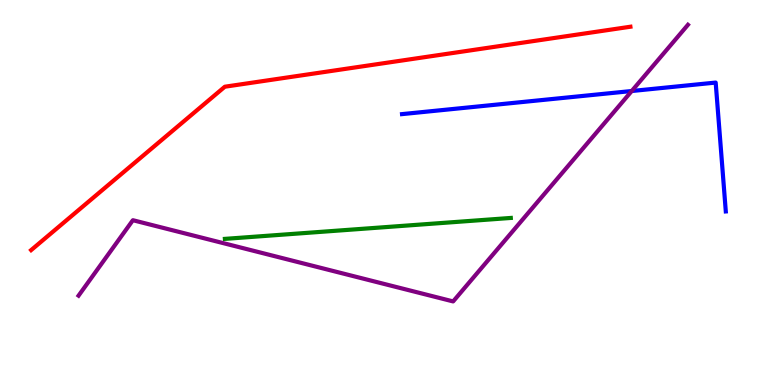[{'lines': ['blue', 'red'], 'intersections': []}, {'lines': ['green', 'red'], 'intersections': []}, {'lines': ['purple', 'red'], 'intersections': []}, {'lines': ['blue', 'green'], 'intersections': []}, {'lines': ['blue', 'purple'], 'intersections': [{'x': 8.15, 'y': 7.64}]}, {'lines': ['green', 'purple'], 'intersections': []}]